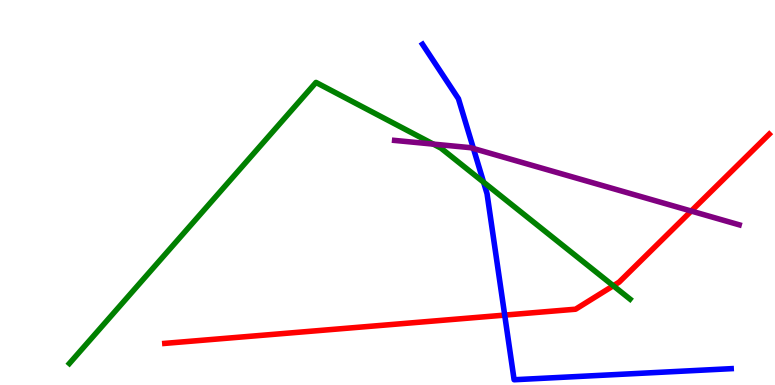[{'lines': ['blue', 'red'], 'intersections': [{'x': 6.51, 'y': 1.82}]}, {'lines': ['green', 'red'], 'intersections': [{'x': 7.91, 'y': 2.58}]}, {'lines': ['purple', 'red'], 'intersections': [{'x': 8.92, 'y': 4.52}]}, {'lines': ['blue', 'green'], 'intersections': [{'x': 6.24, 'y': 5.27}]}, {'lines': ['blue', 'purple'], 'intersections': [{'x': 6.11, 'y': 6.14}]}, {'lines': ['green', 'purple'], 'intersections': [{'x': 5.59, 'y': 6.26}]}]